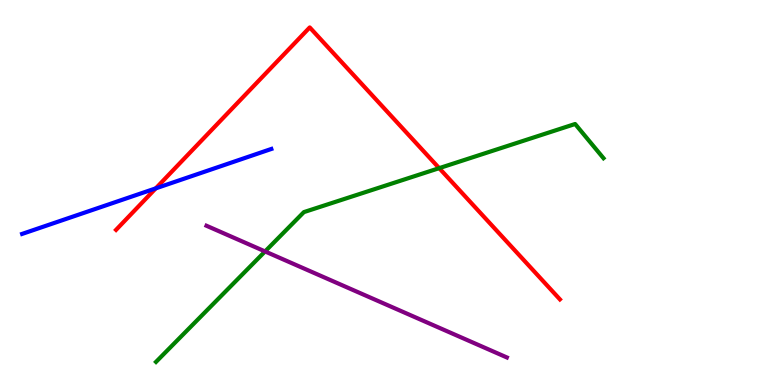[{'lines': ['blue', 'red'], 'intersections': [{'x': 2.01, 'y': 5.11}]}, {'lines': ['green', 'red'], 'intersections': [{'x': 5.67, 'y': 5.63}]}, {'lines': ['purple', 'red'], 'intersections': []}, {'lines': ['blue', 'green'], 'intersections': []}, {'lines': ['blue', 'purple'], 'intersections': []}, {'lines': ['green', 'purple'], 'intersections': [{'x': 3.42, 'y': 3.47}]}]